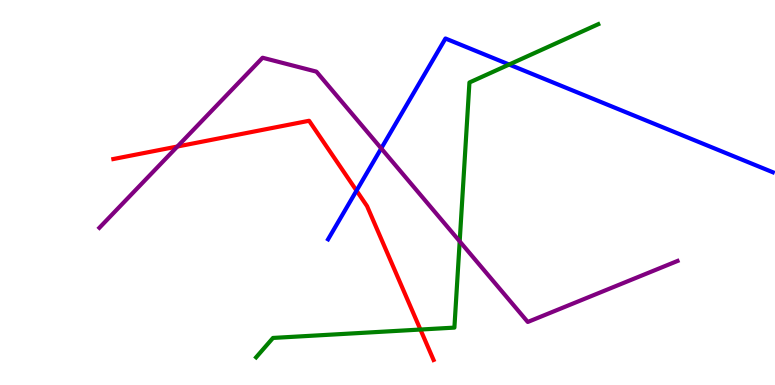[{'lines': ['blue', 'red'], 'intersections': [{'x': 4.6, 'y': 5.05}]}, {'lines': ['green', 'red'], 'intersections': [{'x': 5.42, 'y': 1.44}]}, {'lines': ['purple', 'red'], 'intersections': [{'x': 2.29, 'y': 6.19}]}, {'lines': ['blue', 'green'], 'intersections': [{'x': 6.57, 'y': 8.32}]}, {'lines': ['blue', 'purple'], 'intersections': [{'x': 4.92, 'y': 6.15}]}, {'lines': ['green', 'purple'], 'intersections': [{'x': 5.93, 'y': 3.73}]}]